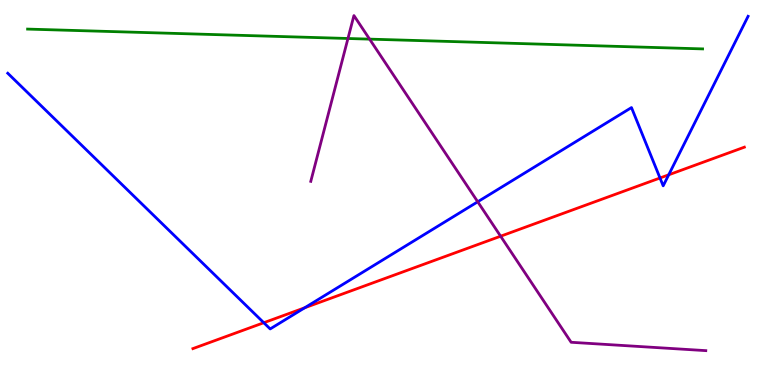[{'lines': ['blue', 'red'], 'intersections': [{'x': 3.4, 'y': 1.62}, {'x': 3.93, 'y': 2.01}, {'x': 8.52, 'y': 5.38}, {'x': 8.63, 'y': 5.46}]}, {'lines': ['green', 'red'], 'intersections': []}, {'lines': ['purple', 'red'], 'intersections': [{'x': 6.46, 'y': 3.86}]}, {'lines': ['blue', 'green'], 'intersections': []}, {'lines': ['blue', 'purple'], 'intersections': [{'x': 6.16, 'y': 4.76}]}, {'lines': ['green', 'purple'], 'intersections': [{'x': 4.49, 'y': 9.0}, {'x': 4.77, 'y': 8.98}]}]